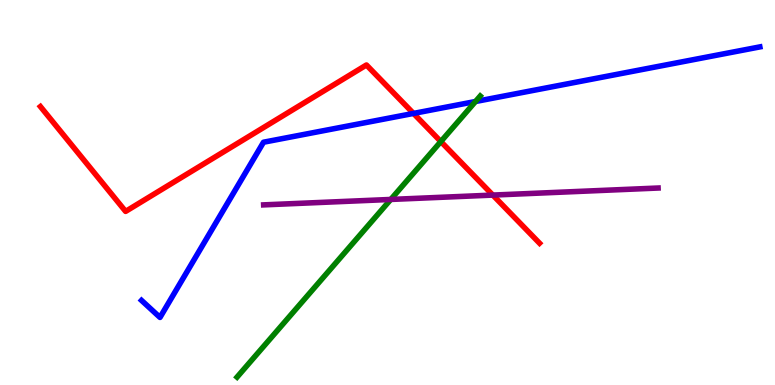[{'lines': ['blue', 'red'], 'intersections': [{'x': 5.34, 'y': 7.05}]}, {'lines': ['green', 'red'], 'intersections': [{'x': 5.69, 'y': 6.32}]}, {'lines': ['purple', 'red'], 'intersections': [{'x': 6.36, 'y': 4.93}]}, {'lines': ['blue', 'green'], 'intersections': [{'x': 6.14, 'y': 7.36}]}, {'lines': ['blue', 'purple'], 'intersections': []}, {'lines': ['green', 'purple'], 'intersections': [{'x': 5.04, 'y': 4.82}]}]